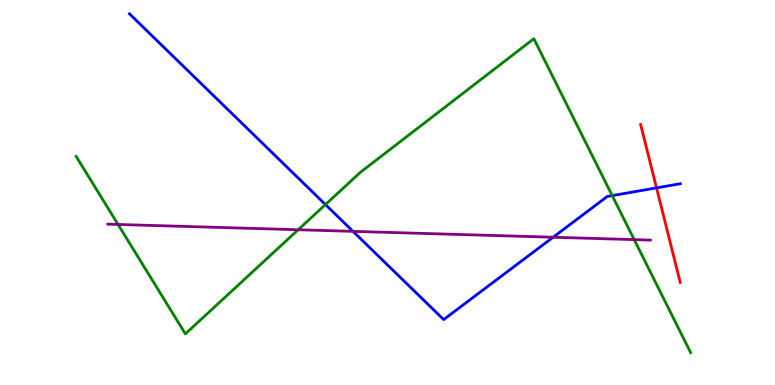[{'lines': ['blue', 'red'], 'intersections': [{'x': 8.47, 'y': 5.12}]}, {'lines': ['green', 'red'], 'intersections': []}, {'lines': ['purple', 'red'], 'intersections': []}, {'lines': ['blue', 'green'], 'intersections': [{'x': 4.2, 'y': 4.69}, {'x': 7.9, 'y': 4.92}]}, {'lines': ['blue', 'purple'], 'intersections': [{'x': 4.55, 'y': 3.99}, {'x': 7.14, 'y': 3.84}]}, {'lines': ['green', 'purple'], 'intersections': [{'x': 1.52, 'y': 4.17}, {'x': 3.85, 'y': 4.03}, {'x': 8.18, 'y': 3.78}]}]